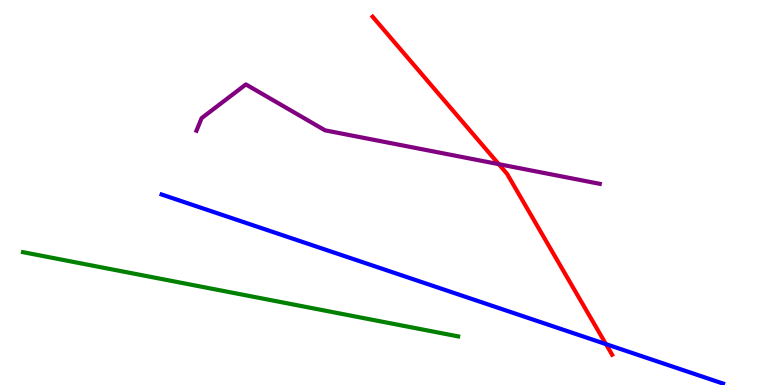[{'lines': ['blue', 'red'], 'intersections': [{'x': 7.82, 'y': 1.06}]}, {'lines': ['green', 'red'], 'intersections': []}, {'lines': ['purple', 'red'], 'intersections': [{'x': 6.44, 'y': 5.74}]}, {'lines': ['blue', 'green'], 'intersections': []}, {'lines': ['blue', 'purple'], 'intersections': []}, {'lines': ['green', 'purple'], 'intersections': []}]